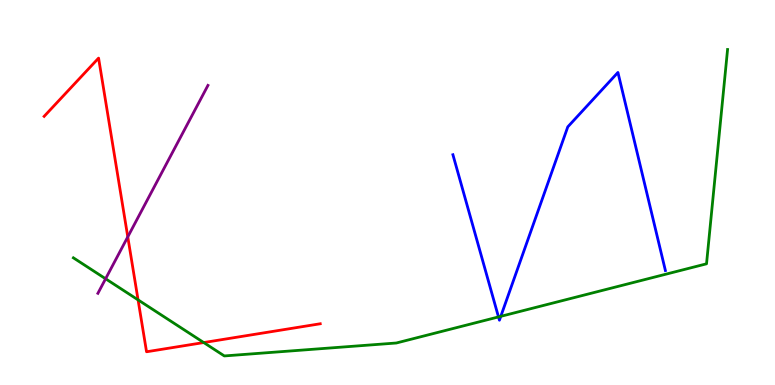[{'lines': ['blue', 'red'], 'intersections': []}, {'lines': ['green', 'red'], 'intersections': [{'x': 1.78, 'y': 2.21}, {'x': 2.63, 'y': 1.1}]}, {'lines': ['purple', 'red'], 'intersections': [{'x': 1.65, 'y': 3.85}]}, {'lines': ['blue', 'green'], 'intersections': [{'x': 6.43, 'y': 1.77}, {'x': 6.46, 'y': 1.78}]}, {'lines': ['blue', 'purple'], 'intersections': []}, {'lines': ['green', 'purple'], 'intersections': [{'x': 1.36, 'y': 2.76}]}]